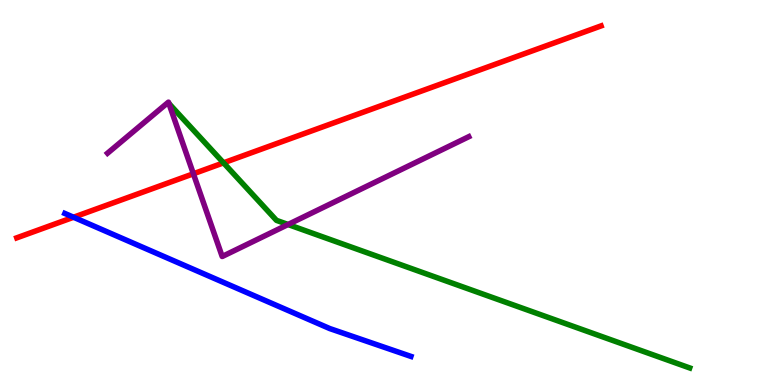[{'lines': ['blue', 'red'], 'intersections': [{'x': 0.949, 'y': 4.36}]}, {'lines': ['green', 'red'], 'intersections': [{'x': 2.88, 'y': 5.77}]}, {'lines': ['purple', 'red'], 'intersections': [{'x': 2.5, 'y': 5.49}]}, {'lines': ['blue', 'green'], 'intersections': []}, {'lines': ['blue', 'purple'], 'intersections': []}, {'lines': ['green', 'purple'], 'intersections': [{'x': 3.72, 'y': 4.17}]}]